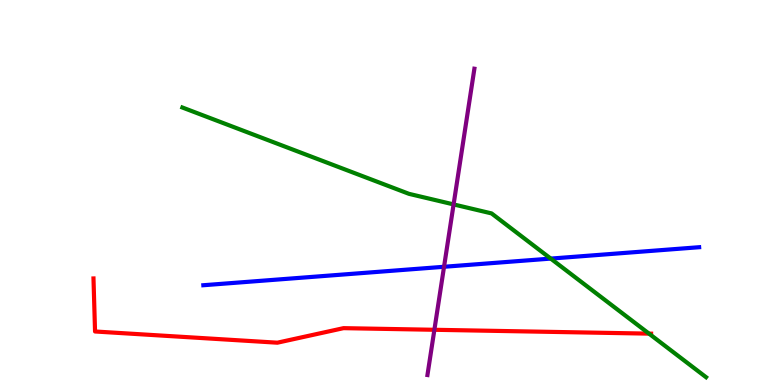[{'lines': ['blue', 'red'], 'intersections': []}, {'lines': ['green', 'red'], 'intersections': [{'x': 8.37, 'y': 1.33}]}, {'lines': ['purple', 'red'], 'intersections': [{'x': 5.6, 'y': 1.43}]}, {'lines': ['blue', 'green'], 'intersections': [{'x': 7.11, 'y': 3.28}]}, {'lines': ['blue', 'purple'], 'intersections': [{'x': 5.73, 'y': 3.07}]}, {'lines': ['green', 'purple'], 'intersections': [{'x': 5.85, 'y': 4.69}]}]